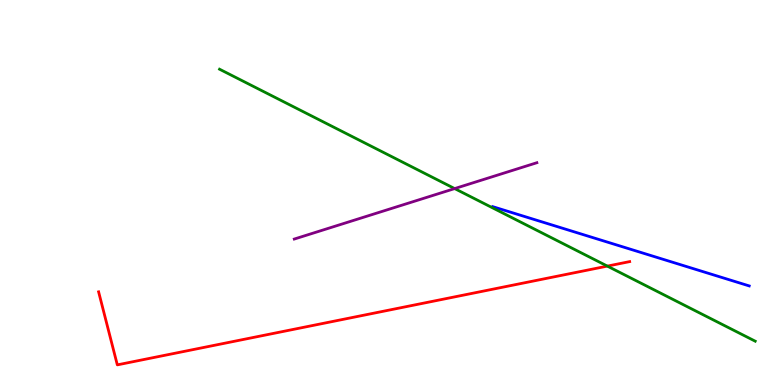[{'lines': ['blue', 'red'], 'intersections': []}, {'lines': ['green', 'red'], 'intersections': [{'x': 7.84, 'y': 3.09}]}, {'lines': ['purple', 'red'], 'intersections': []}, {'lines': ['blue', 'green'], 'intersections': []}, {'lines': ['blue', 'purple'], 'intersections': []}, {'lines': ['green', 'purple'], 'intersections': [{'x': 5.87, 'y': 5.1}]}]